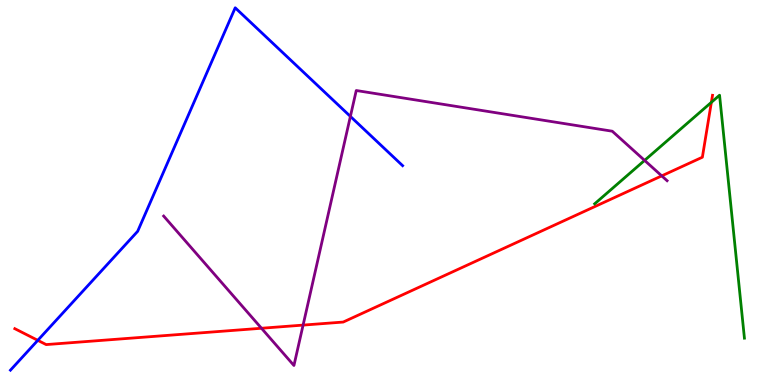[{'lines': ['blue', 'red'], 'intersections': [{'x': 0.488, 'y': 1.16}]}, {'lines': ['green', 'red'], 'intersections': [{'x': 9.18, 'y': 7.34}]}, {'lines': ['purple', 'red'], 'intersections': [{'x': 3.37, 'y': 1.47}, {'x': 3.91, 'y': 1.56}, {'x': 8.54, 'y': 5.43}]}, {'lines': ['blue', 'green'], 'intersections': []}, {'lines': ['blue', 'purple'], 'intersections': [{'x': 4.52, 'y': 6.98}]}, {'lines': ['green', 'purple'], 'intersections': [{'x': 8.32, 'y': 5.83}]}]